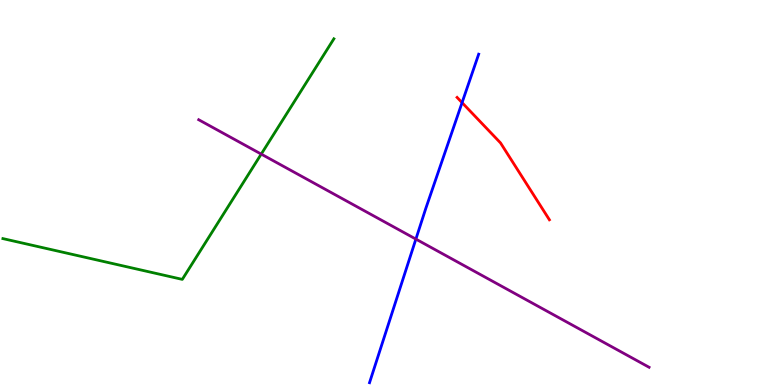[{'lines': ['blue', 'red'], 'intersections': [{'x': 5.96, 'y': 7.33}]}, {'lines': ['green', 'red'], 'intersections': []}, {'lines': ['purple', 'red'], 'intersections': []}, {'lines': ['blue', 'green'], 'intersections': []}, {'lines': ['blue', 'purple'], 'intersections': [{'x': 5.37, 'y': 3.79}]}, {'lines': ['green', 'purple'], 'intersections': [{'x': 3.37, 'y': 6.0}]}]